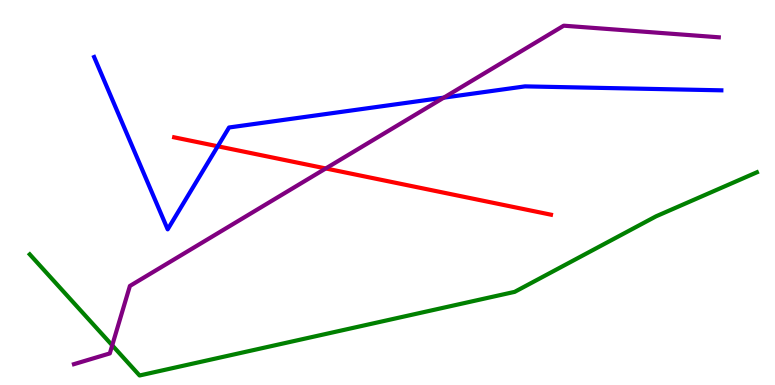[{'lines': ['blue', 'red'], 'intersections': [{'x': 2.81, 'y': 6.2}]}, {'lines': ['green', 'red'], 'intersections': []}, {'lines': ['purple', 'red'], 'intersections': [{'x': 4.2, 'y': 5.62}]}, {'lines': ['blue', 'green'], 'intersections': []}, {'lines': ['blue', 'purple'], 'intersections': [{'x': 5.73, 'y': 7.46}]}, {'lines': ['green', 'purple'], 'intersections': [{'x': 1.45, 'y': 1.03}]}]